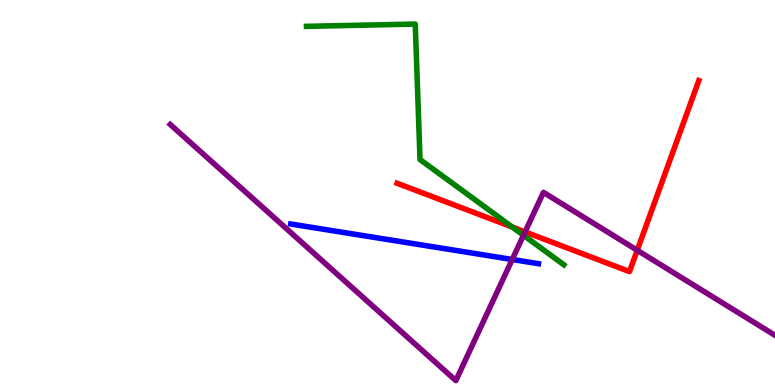[{'lines': ['blue', 'red'], 'intersections': []}, {'lines': ['green', 'red'], 'intersections': [{'x': 6.61, 'y': 4.1}]}, {'lines': ['purple', 'red'], 'intersections': [{'x': 6.78, 'y': 3.98}, {'x': 8.22, 'y': 3.5}]}, {'lines': ['blue', 'green'], 'intersections': []}, {'lines': ['blue', 'purple'], 'intersections': [{'x': 6.61, 'y': 3.26}]}, {'lines': ['green', 'purple'], 'intersections': [{'x': 6.76, 'y': 3.89}]}]